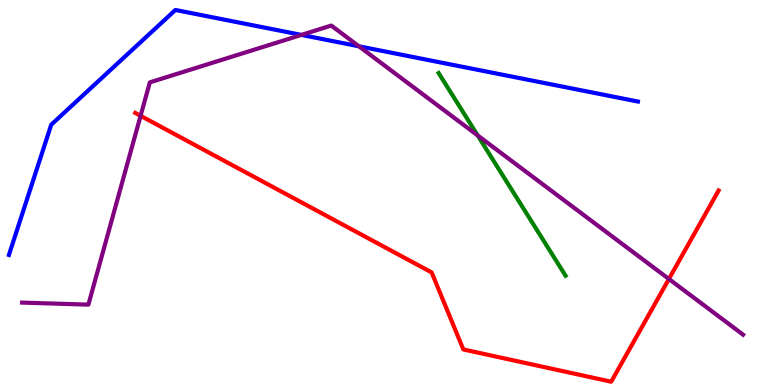[{'lines': ['blue', 'red'], 'intersections': []}, {'lines': ['green', 'red'], 'intersections': []}, {'lines': ['purple', 'red'], 'intersections': [{'x': 1.81, 'y': 6.99}, {'x': 8.63, 'y': 2.75}]}, {'lines': ['blue', 'green'], 'intersections': []}, {'lines': ['blue', 'purple'], 'intersections': [{'x': 3.89, 'y': 9.09}, {'x': 4.63, 'y': 8.8}]}, {'lines': ['green', 'purple'], 'intersections': [{'x': 6.16, 'y': 6.48}]}]